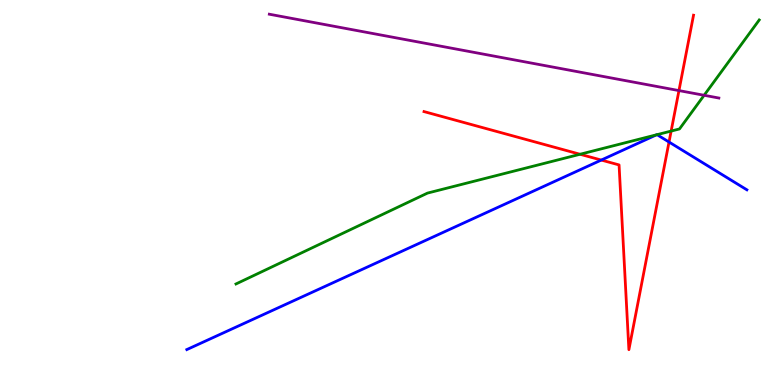[{'lines': ['blue', 'red'], 'intersections': [{'x': 7.76, 'y': 5.84}, {'x': 8.63, 'y': 6.31}]}, {'lines': ['green', 'red'], 'intersections': [{'x': 7.48, 'y': 5.99}, {'x': 8.66, 'y': 6.6}]}, {'lines': ['purple', 'red'], 'intersections': [{'x': 8.76, 'y': 7.65}]}, {'lines': ['blue', 'green'], 'intersections': [{'x': 8.47, 'y': 6.5}, {'x': 8.48, 'y': 6.5}]}, {'lines': ['blue', 'purple'], 'intersections': []}, {'lines': ['green', 'purple'], 'intersections': [{'x': 9.09, 'y': 7.53}]}]